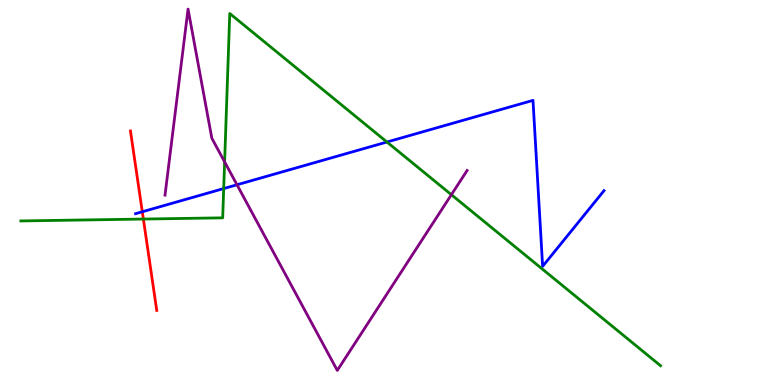[{'lines': ['blue', 'red'], 'intersections': [{'x': 1.84, 'y': 4.5}]}, {'lines': ['green', 'red'], 'intersections': [{'x': 1.85, 'y': 4.31}]}, {'lines': ['purple', 'red'], 'intersections': []}, {'lines': ['blue', 'green'], 'intersections': [{'x': 2.89, 'y': 5.1}, {'x': 4.99, 'y': 6.31}]}, {'lines': ['blue', 'purple'], 'intersections': [{'x': 3.06, 'y': 5.2}]}, {'lines': ['green', 'purple'], 'intersections': [{'x': 2.9, 'y': 5.8}, {'x': 5.82, 'y': 4.94}]}]